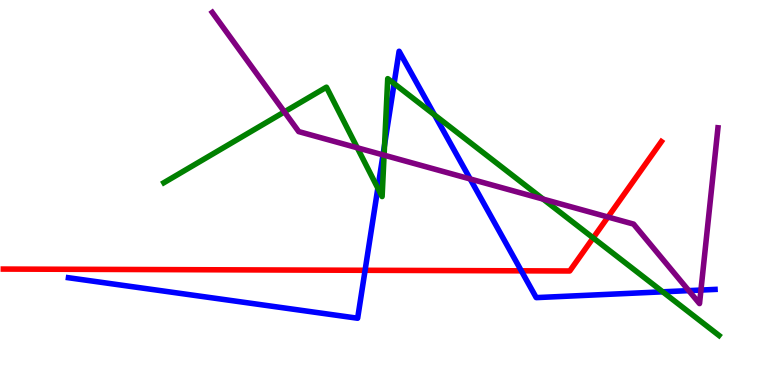[{'lines': ['blue', 'red'], 'intersections': [{'x': 4.71, 'y': 2.98}, {'x': 6.73, 'y': 2.97}]}, {'lines': ['green', 'red'], 'intersections': [{'x': 7.65, 'y': 3.82}]}, {'lines': ['purple', 'red'], 'intersections': [{'x': 7.84, 'y': 4.36}]}, {'lines': ['blue', 'green'], 'intersections': [{'x': 4.88, 'y': 5.11}, {'x': 4.96, 'y': 6.24}, {'x': 5.08, 'y': 7.83}, {'x': 5.61, 'y': 7.01}, {'x': 8.55, 'y': 2.42}]}, {'lines': ['blue', 'purple'], 'intersections': [{'x': 4.94, 'y': 5.98}, {'x': 6.07, 'y': 5.35}, {'x': 8.89, 'y': 2.45}, {'x': 9.04, 'y': 2.47}]}, {'lines': ['green', 'purple'], 'intersections': [{'x': 3.67, 'y': 7.09}, {'x': 4.61, 'y': 6.16}, {'x': 4.96, 'y': 5.97}, {'x': 7.01, 'y': 4.83}]}]